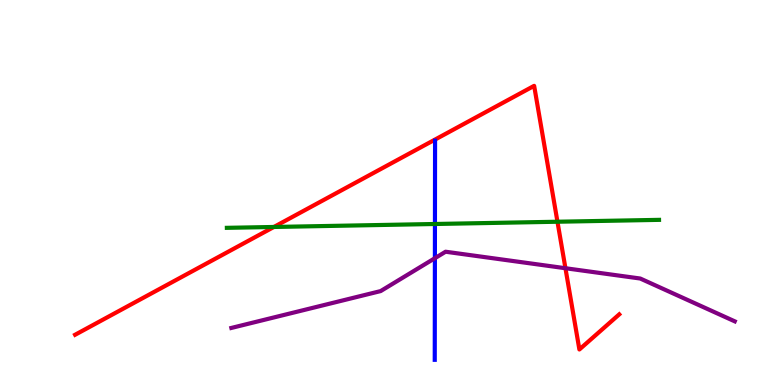[{'lines': ['blue', 'red'], 'intersections': []}, {'lines': ['green', 'red'], 'intersections': [{'x': 3.53, 'y': 4.1}, {'x': 7.19, 'y': 4.24}]}, {'lines': ['purple', 'red'], 'intersections': [{'x': 7.3, 'y': 3.03}]}, {'lines': ['blue', 'green'], 'intersections': [{'x': 5.61, 'y': 4.18}]}, {'lines': ['blue', 'purple'], 'intersections': [{'x': 5.61, 'y': 3.29}]}, {'lines': ['green', 'purple'], 'intersections': []}]